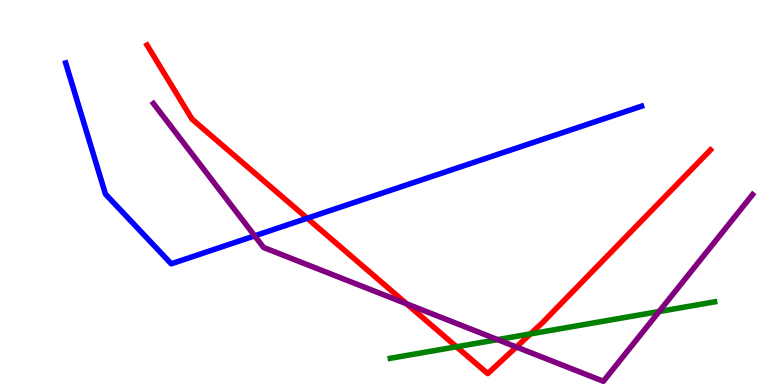[{'lines': ['blue', 'red'], 'intersections': [{'x': 3.96, 'y': 4.33}]}, {'lines': ['green', 'red'], 'intersections': [{'x': 5.89, 'y': 0.993}, {'x': 6.84, 'y': 1.33}]}, {'lines': ['purple', 'red'], 'intersections': [{'x': 5.25, 'y': 2.11}, {'x': 6.66, 'y': 0.987}]}, {'lines': ['blue', 'green'], 'intersections': []}, {'lines': ['blue', 'purple'], 'intersections': [{'x': 3.29, 'y': 3.87}]}, {'lines': ['green', 'purple'], 'intersections': [{'x': 6.42, 'y': 1.18}, {'x': 8.5, 'y': 1.91}]}]